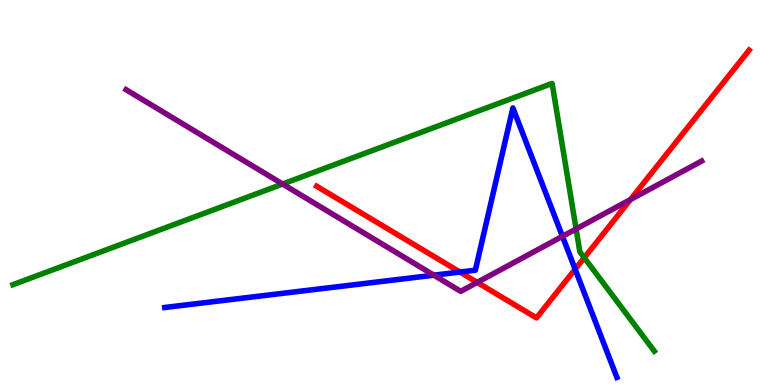[{'lines': ['blue', 'red'], 'intersections': [{'x': 5.93, 'y': 2.93}, {'x': 7.42, 'y': 3.01}]}, {'lines': ['green', 'red'], 'intersections': [{'x': 7.54, 'y': 3.31}]}, {'lines': ['purple', 'red'], 'intersections': [{'x': 6.16, 'y': 2.67}, {'x': 8.14, 'y': 4.82}]}, {'lines': ['blue', 'green'], 'intersections': []}, {'lines': ['blue', 'purple'], 'intersections': [{'x': 5.6, 'y': 2.85}, {'x': 7.26, 'y': 3.86}]}, {'lines': ['green', 'purple'], 'intersections': [{'x': 3.65, 'y': 5.22}, {'x': 7.43, 'y': 4.05}]}]